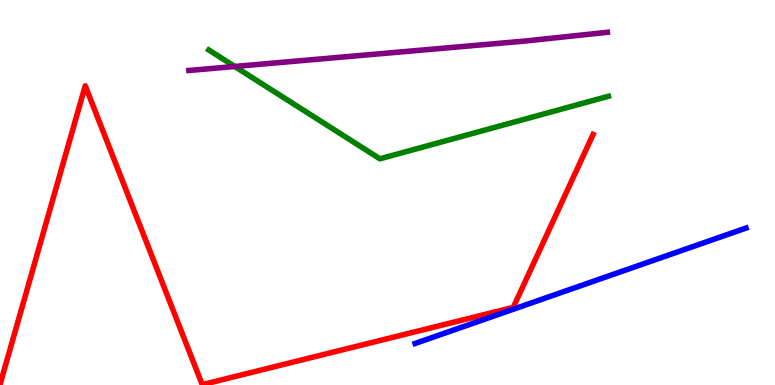[{'lines': ['blue', 'red'], 'intersections': []}, {'lines': ['green', 'red'], 'intersections': []}, {'lines': ['purple', 'red'], 'intersections': []}, {'lines': ['blue', 'green'], 'intersections': []}, {'lines': ['blue', 'purple'], 'intersections': []}, {'lines': ['green', 'purple'], 'intersections': [{'x': 3.03, 'y': 8.27}]}]